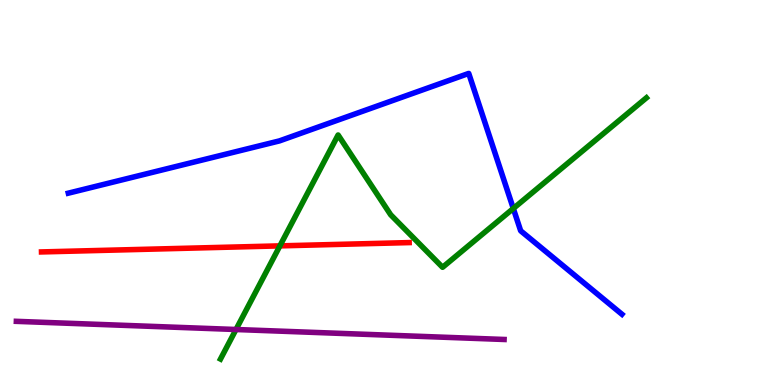[{'lines': ['blue', 'red'], 'intersections': []}, {'lines': ['green', 'red'], 'intersections': [{'x': 3.61, 'y': 3.61}]}, {'lines': ['purple', 'red'], 'intersections': []}, {'lines': ['blue', 'green'], 'intersections': [{'x': 6.62, 'y': 4.58}]}, {'lines': ['blue', 'purple'], 'intersections': []}, {'lines': ['green', 'purple'], 'intersections': [{'x': 3.05, 'y': 1.44}]}]